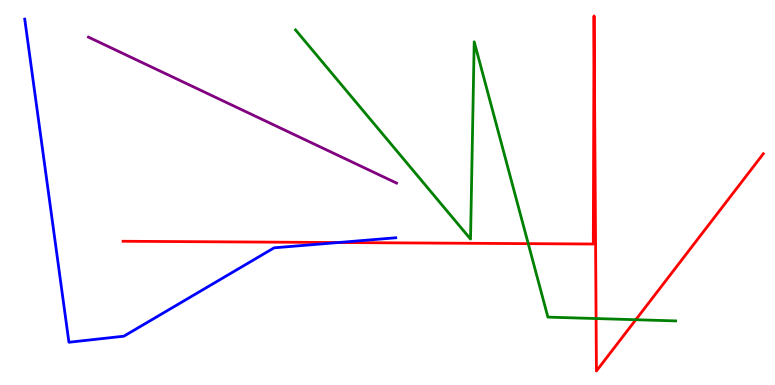[{'lines': ['blue', 'red'], 'intersections': [{'x': 4.36, 'y': 3.7}]}, {'lines': ['green', 'red'], 'intersections': [{'x': 6.82, 'y': 3.67}, {'x': 7.69, 'y': 1.73}, {'x': 8.2, 'y': 1.7}]}, {'lines': ['purple', 'red'], 'intersections': []}, {'lines': ['blue', 'green'], 'intersections': []}, {'lines': ['blue', 'purple'], 'intersections': []}, {'lines': ['green', 'purple'], 'intersections': []}]